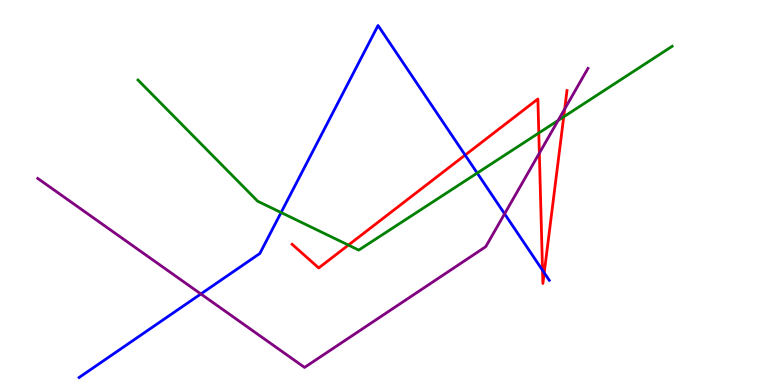[{'lines': ['blue', 'red'], 'intersections': [{'x': 6.0, 'y': 5.97}, {'x': 7.0, 'y': 2.98}, {'x': 7.02, 'y': 2.92}]}, {'lines': ['green', 'red'], 'intersections': [{'x': 4.5, 'y': 3.63}, {'x': 6.95, 'y': 6.55}, {'x': 7.27, 'y': 6.97}]}, {'lines': ['purple', 'red'], 'intersections': [{'x': 6.96, 'y': 6.02}, {'x': 7.29, 'y': 7.17}]}, {'lines': ['blue', 'green'], 'intersections': [{'x': 3.63, 'y': 4.48}, {'x': 6.16, 'y': 5.5}]}, {'lines': ['blue', 'purple'], 'intersections': [{'x': 2.59, 'y': 2.36}, {'x': 6.51, 'y': 4.45}]}, {'lines': ['green', 'purple'], 'intersections': [{'x': 7.2, 'y': 6.87}]}]